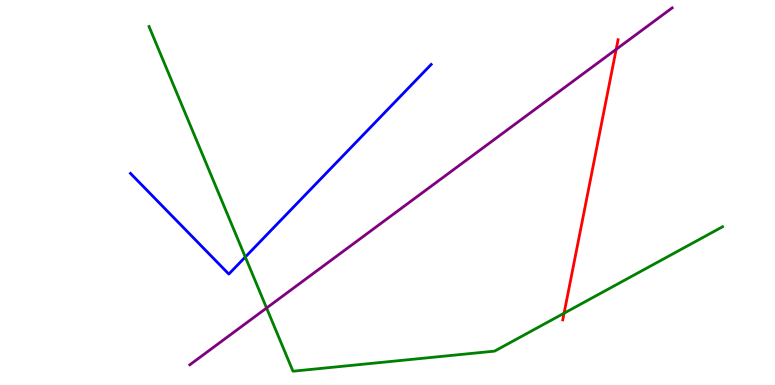[{'lines': ['blue', 'red'], 'intersections': []}, {'lines': ['green', 'red'], 'intersections': [{'x': 7.28, 'y': 1.86}]}, {'lines': ['purple', 'red'], 'intersections': [{'x': 7.95, 'y': 8.72}]}, {'lines': ['blue', 'green'], 'intersections': [{'x': 3.17, 'y': 3.32}]}, {'lines': ['blue', 'purple'], 'intersections': []}, {'lines': ['green', 'purple'], 'intersections': [{'x': 3.44, 'y': 2.0}]}]